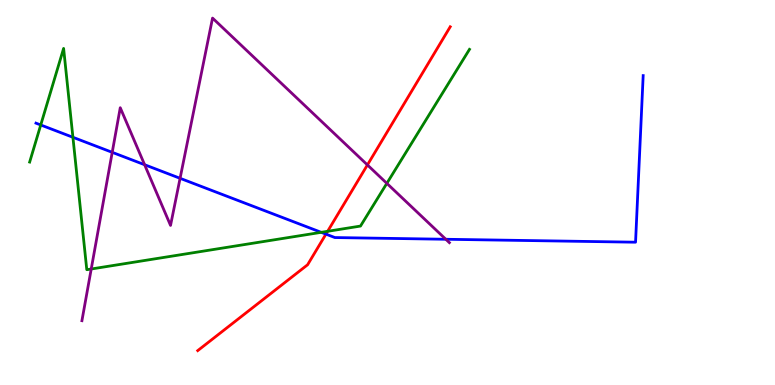[{'lines': ['blue', 'red'], 'intersections': [{'x': 4.21, 'y': 3.92}]}, {'lines': ['green', 'red'], 'intersections': [{'x': 4.23, 'y': 3.99}]}, {'lines': ['purple', 'red'], 'intersections': [{'x': 4.74, 'y': 5.72}]}, {'lines': ['blue', 'green'], 'intersections': [{'x': 0.526, 'y': 6.75}, {'x': 0.941, 'y': 6.43}, {'x': 4.14, 'y': 3.97}]}, {'lines': ['blue', 'purple'], 'intersections': [{'x': 1.45, 'y': 6.04}, {'x': 1.87, 'y': 5.72}, {'x': 2.32, 'y': 5.37}, {'x': 5.75, 'y': 3.79}]}, {'lines': ['green', 'purple'], 'intersections': [{'x': 1.18, 'y': 3.01}, {'x': 4.99, 'y': 5.24}]}]